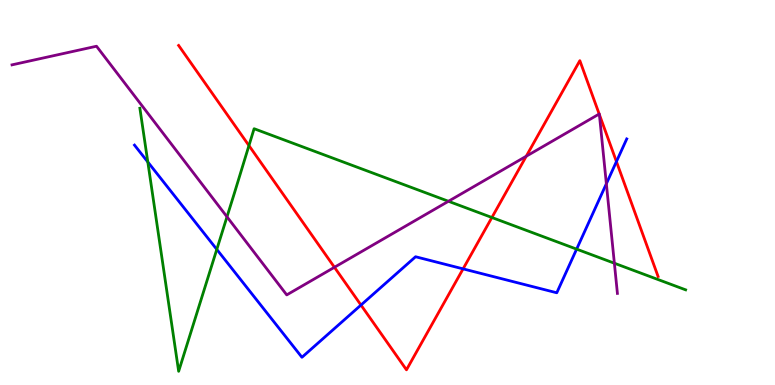[{'lines': ['blue', 'red'], 'intersections': [{'x': 4.66, 'y': 2.08}, {'x': 5.98, 'y': 3.02}, {'x': 7.95, 'y': 5.8}]}, {'lines': ['green', 'red'], 'intersections': [{'x': 3.21, 'y': 6.22}, {'x': 6.35, 'y': 4.35}]}, {'lines': ['purple', 'red'], 'intersections': [{'x': 4.32, 'y': 3.06}, {'x': 6.79, 'y': 5.94}, {'x': 7.73, 'y': 7.04}, {'x': 7.73, 'y': 7.03}]}, {'lines': ['blue', 'green'], 'intersections': [{'x': 1.91, 'y': 5.79}, {'x': 2.8, 'y': 3.52}, {'x': 7.44, 'y': 3.53}]}, {'lines': ['blue', 'purple'], 'intersections': [{'x': 7.82, 'y': 5.23}]}, {'lines': ['green', 'purple'], 'intersections': [{'x': 2.93, 'y': 4.37}, {'x': 5.79, 'y': 4.77}, {'x': 7.93, 'y': 3.16}]}]